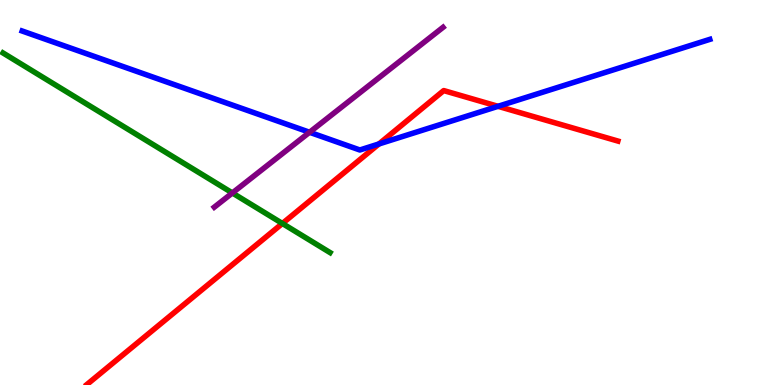[{'lines': ['blue', 'red'], 'intersections': [{'x': 4.89, 'y': 6.26}, {'x': 6.43, 'y': 7.24}]}, {'lines': ['green', 'red'], 'intersections': [{'x': 3.64, 'y': 4.2}]}, {'lines': ['purple', 'red'], 'intersections': []}, {'lines': ['blue', 'green'], 'intersections': []}, {'lines': ['blue', 'purple'], 'intersections': [{'x': 3.99, 'y': 6.56}]}, {'lines': ['green', 'purple'], 'intersections': [{'x': 3.0, 'y': 4.99}]}]